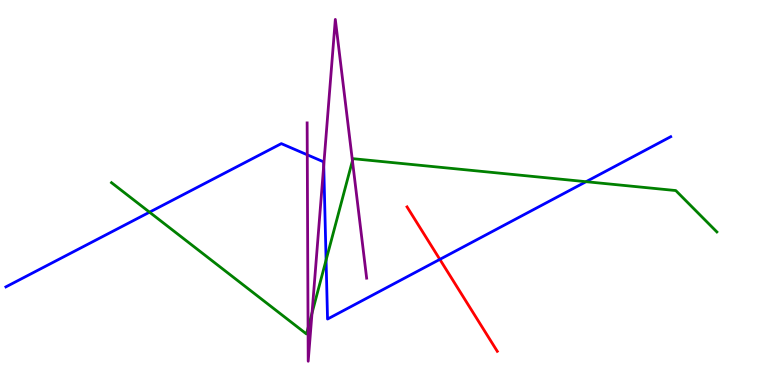[{'lines': ['blue', 'red'], 'intersections': [{'x': 5.68, 'y': 3.26}]}, {'lines': ['green', 'red'], 'intersections': []}, {'lines': ['purple', 'red'], 'intersections': []}, {'lines': ['blue', 'green'], 'intersections': [{'x': 1.93, 'y': 4.49}, {'x': 4.21, 'y': 3.25}, {'x': 7.56, 'y': 5.28}]}, {'lines': ['blue', 'purple'], 'intersections': [{'x': 3.96, 'y': 5.98}, {'x': 4.18, 'y': 5.71}]}, {'lines': ['green', 'purple'], 'intersections': [{'x': 3.97, 'y': 1.48}, {'x': 4.03, 'y': 1.87}, {'x': 4.55, 'y': 5.82}]}]